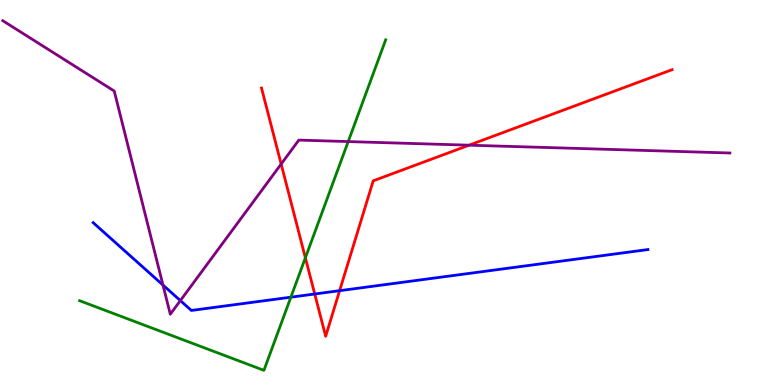[{'lines': ['blue', 'red'], 'intersections': [{'x': 4.06, 'y': 2.36}, {'x': 4.38, 'y': 2.45}]}, {'lines': ['green', 'red'], 'intersections': [{'x': 3.94, 'y': 3.3}]}, {'lines': ['purple', 'red'], 'intersections': [{'x': 3.63, 'y': 5.74}, {'x': 6.05, 'y': 6.23}]}, {'lines': ['blue', 'green'], 'intersections': [{'x': 3.75, 'y': 2.28}]}, {'lines': ['blue', 'purple'], 'intersections': [{'x': 2.1, 'y': 2.6}, {'x': 2.33, 'y': 2.19}]}, {'lines': ['green', 'purple'], 'intersections': [{'x': 4.49, 'y': 6.32}]}]